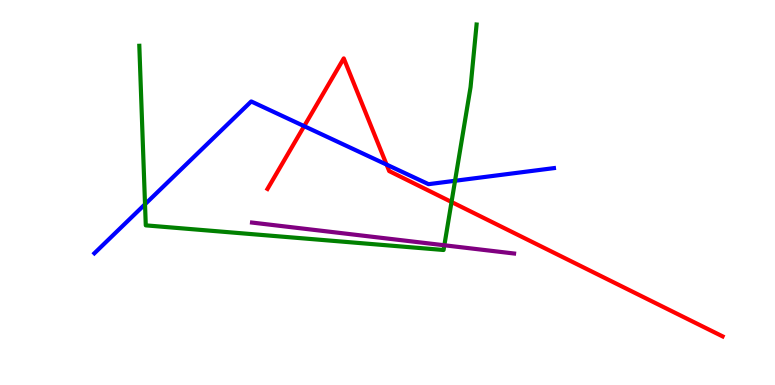[{'lines': ['blue', 'red'], 'intersections': [{'x': 3.92, 'y': 6.72}, {'x': 4.99, 'y': 5.72}]}, {'lines': ['green', 'red'], 'intersections': [{'x': 5.83, 'y': 4.75}]}, {'lines': ['purple', 'red'], 'intersections': []}, {'lines': ['blue', 'green'], 'intersections': [{'x': 1.87, 'y': 4.69}, {'x': 5.87, 'y': 5.3}]}, {'lines': ['blue', 'purple'], 'intersections': []}, {'lines': ['green', 'purple'], 'intersections': [{'x': 5.73, 'y': 3.63}]}]